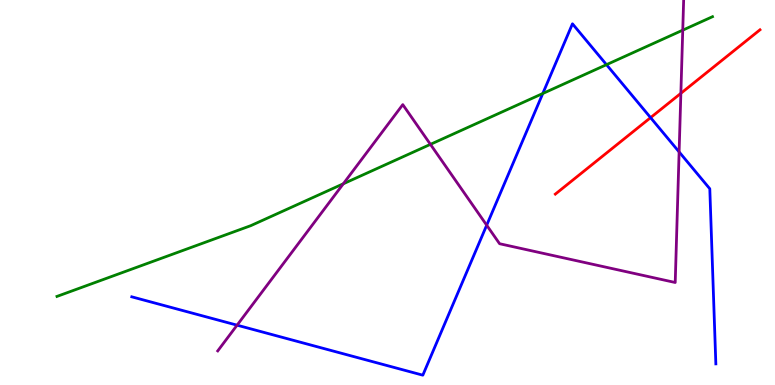[{'lines': ['blue', 'red'], 'intersections': [{'x': 8.39, 'y': 6.94}]}, {'lines': ['green', 'red'], 'intersections': []}, {'lines': ['purple', 'red'], 'intersections': [{'x': 8.79, 'y': 7.58}]}, {'lines': ['blue', 'green'], 'intersections': [{'x': 7.0, 'y': 7.57}, {'x': 7.83, 'y': 8.32}]}, {'lines': ['blue', 'purple'], 'intersections': [{'x': 3.06, 'y': 1.55}, {'x': 6.28, 'y': 4.15}, {'x': 8.76, 'y': 6.05}]}, {'lines': ['green', 'purple'], 'intersections': [{'x': 4.43, 'y': 5.23}, {'x': 5.55, 'y': 6.25}, {'x': 8.81, 'y': 9.22}]}]